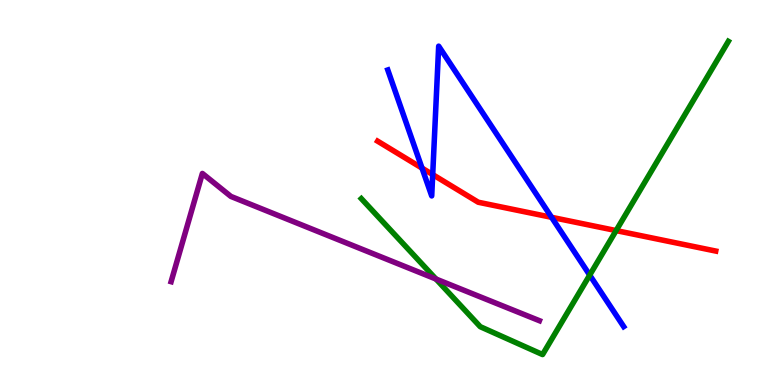[{'lines': ['blue', 'red'], 'intersections': [{'x': 5.45, 'y': 5.63}, {'x': 5.58, 'y': 5.47}, {'x': 7.12, 'y': 4.36}]}, {'lines': ['green', 'red'], 'intersections': [{'x': 7.95, 'y': 4.01}]}, {'lines': ['purple', 'red'], 'intersections': []}, {'lines': ['blue', 'green'], 'intersections': [{'x': 7.61, 'y': 2.85}]}, {'lines': ['blue', 'purple'], 'intersections': []}, {'lines': ['green', 'purple'], 'intersections': [{'x': 5.63, 'y': 2.75}]}]